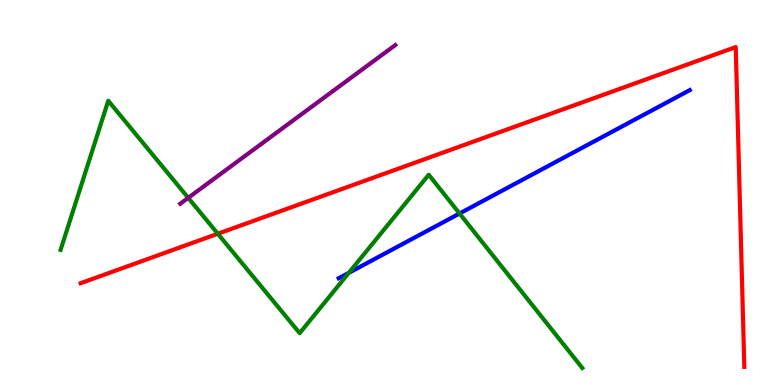[{'lines': ['blue', 'red'], 'intersections': []}, {'lines': ['green', 'red'], 'intersections': [{'x': 2.81, 'y': 3.93}]}, {'lines': ['purple', 'red'], 'intersections': []}, {'lines': ['blue', 'green'], 'intersections': [{'x': 4.5, 'y': 2.91}, {'x': 5.93, 'y': 4.45}]}, {'lines': ['blue', 'purple'], 'intersections': []}, {'lines': ['green', 'purple'], 'intersections': [{'x': 2.43, 'y': 4.86}]}]